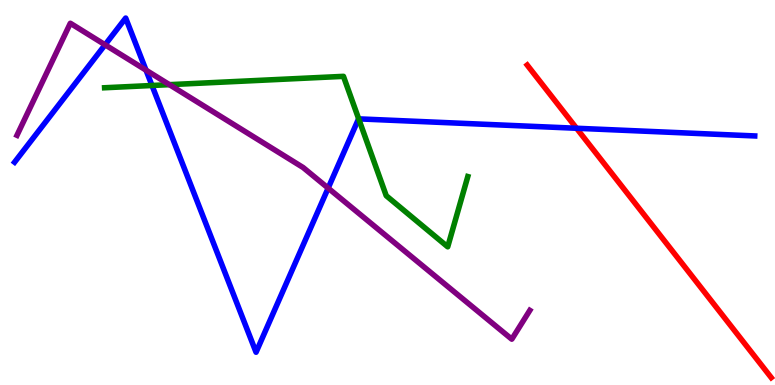[{'lines': ['blue', 'red'], 'intersections': [{'x': 7.44, 'y': 6.67}]}, {'lines': ['green', 'red'], 'intersections': []}, {'lines': ['purple', 'red'], 'intersections': []}, {'lines': ['blue', 'green'], 'intersections': [{'x': 1.96, 'y': 7.78}, {'x': 4.63, 'y': 6.91}]}, {'lines': ['blue', 'purple'], 'intersections': [{'x': 1.36, 'y': 8.84}, {'x': 1.88, 'y': 8.18}, {'x': 4.23, 'y': 5.11}]}, {'lines': ['green', 'purple'], 'intersections': [{'x': 2.19, 'y': 7.8}]}]